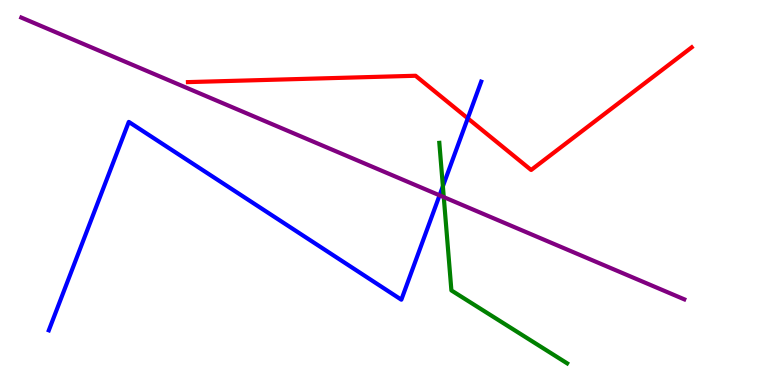[{'lines': ['blue', 'red'], 'intersections': [{'x': 6.04, 'y': 6.93}]}, {'lines': ['green', 'red'], 'intersections': []}, {'lines': ['purple', 'red'], 'intersections': []}, {'lines': ['blue', 'green'], 'intersections': [{'x': 5.71, 'y': 5.16}]}, {'lines': ['blue', 'purple'], 'intersections': [{'x': 5.67, 'y': 4.93}]}, {'lines': ['green', 'purple'], 'intersections': [{'x': 5.73, 'y': 4.88}]}]